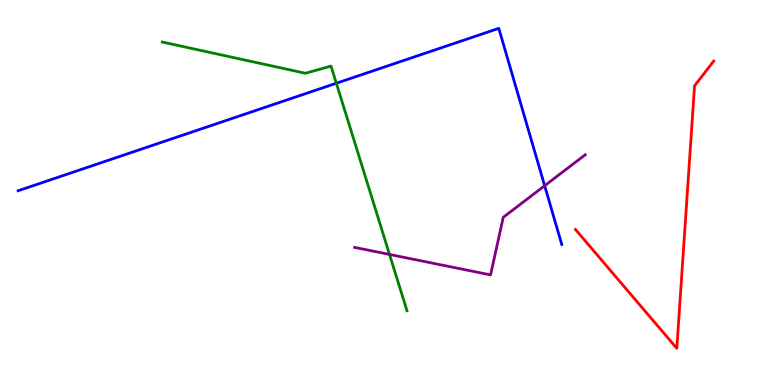[{'lines': ['blue', 'red'], 'intersections': []}, {'lines': ['green', 'red'], 'intersections': []}, {'lines': ['purple', 'red'], 'intersections': []}, {'lines': ['blue', 'green'], 'intersections': [{'x': 4.34, 'y': 7.84}]}, {'lines': ['blue', 'purple'], 'intersections': [{'x': 7.03, 'y': 5.18}]}, {'lines': ['green', 'purple'], 'intersections': [{'x': 5.03, 'y': 3.39}]}]